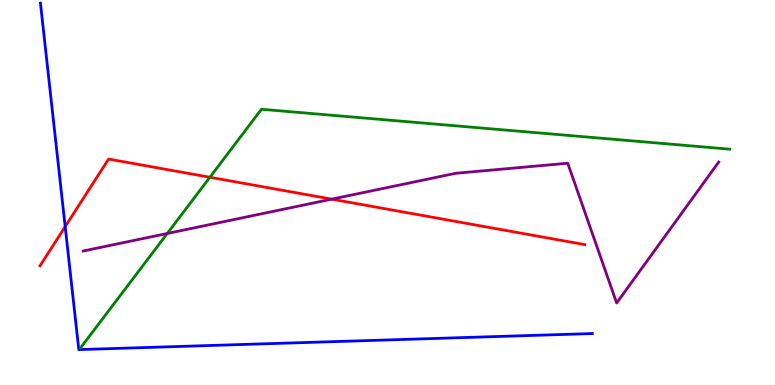[{'lines': ['blue', 'red'], 'intersections': [{'x': 0.841, 'y': 4.11}]}, {'lines': ['green', 'red'], 'intersections': [{'x': 2.71, 'y': 5.4}]}, {'lines': ['purple', 'red'], 'intersections': [{'x': 4.28, 'y': 4.83}]}, {'lines': ['blue', 'green'], 'intersections': []}, {'lines': ['blue', 'purple'], 'intersections': []}, {'lines': ['green', 'purple'], 'intersections': [{'x': 2.16, 'y': 3.94}]}]